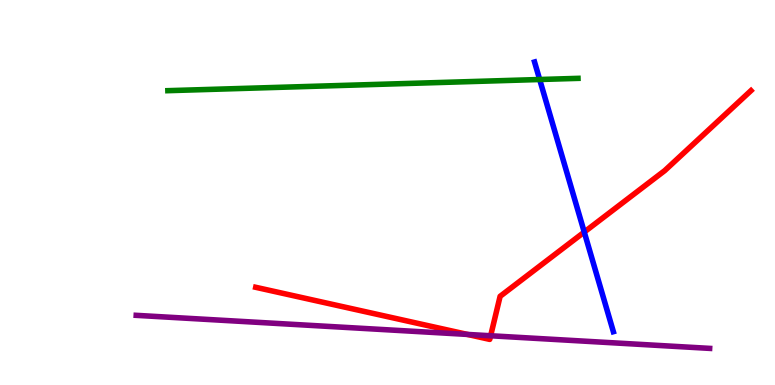[{'lines': ['blue', 'red'], 'intersections': [{'x': 7.54, 'y': 3.97}]}, {'lines': ['green', 'red'], 'intersections': []}, {'lines': ['purple', 'red'], 'intersections': [{'x': 6.03, 'y': 1.31}, {'x': 6.33, 'y': 1.28}]}, {'lines': ['blue', 'green'], 'intersections': [{'x': 6.96, 'y': 7.93}]}, {'lines': ['blue', 'purple'], 'intersections': []}, {'lines': ['green', 'purple'], 'intersections': []}]